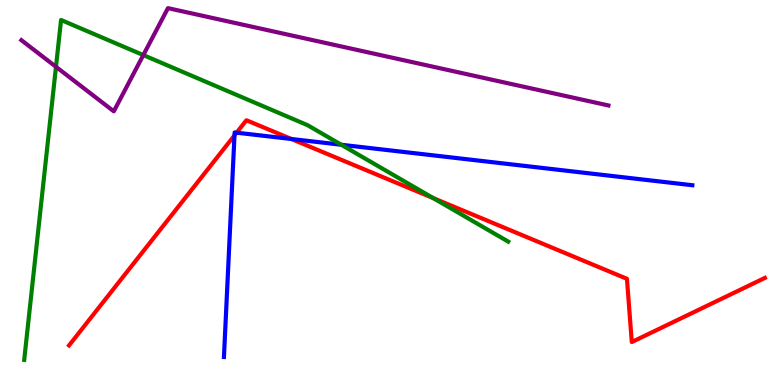[{'lines': ['blue', 'red'], 'intersections': [{'x': 3.03, 'y': 6.48}, {'x': 3.05, 'y': 6.55}, {'x': 3.76, 'y': 6.39}]}, {'lines': ['green', 'red'], 'intersections': [{'x': 5.59, 'y': 4.85}]}, {'lines': ['purple', 'red'], 'intersections': []}, {'lines': ['blue', 'green'], 'intersections': [{'x': 4.4, 'y': 6.24}]}, {'lines': ['blue', 'purple'], 'intersections': []}, {'lines': ['green', 'purple'], 'intersections': [{'x': 0.722, 'y': 8.26}, {'x': 1.85, 'y': 8.57}]}]